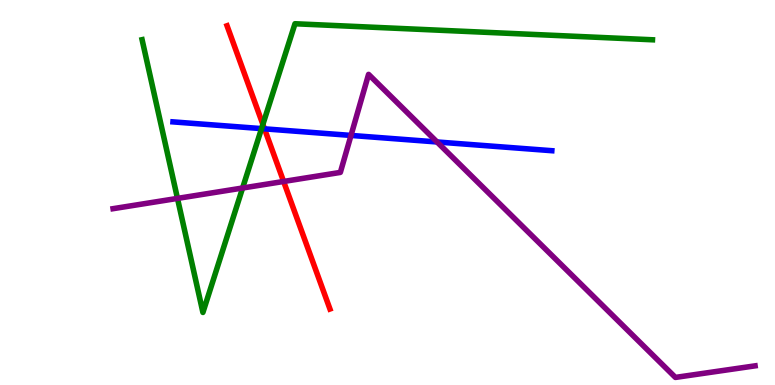[{'lines': ['blue', 'red'], 'intersections': [{'x': 3.41, 'y': 6.65}]}, {'lines': ['green', 'red'], 'intersections': [{'x': 3.39, 'y': 6.77}]}, {'lines': ['purple', 'red'], 'intersections': [{'x': 3.66, 'y': 5.29}]}, {'lines': ['blue', 'green'], 'intersections': [{'x': 3.37, 'y': 6.66}]}, {'lines': ['blue', 'purple'], 'intersections': [{'x': 4.53, 'y': 6.48}, {'x': 5.64, 'y': 6.31}]}, {'lines': ['green', 'purple'], 'intersections': [{'x': 2.29, 'y': 4.85}, {'x': 3.13, 'y': 5.12}]}]